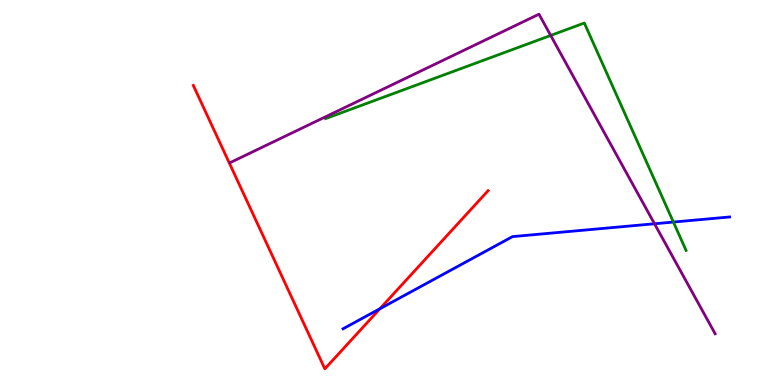[{'lines': ['blue', 'red'], 'intersections': [{'x': 4.9, 'y': 1.98}]}, {'lines': ['green', 'red'], 'intersections': []}, {'lines': ['purple', 'red'], 'intersections': []}, {'lines': ['blue', 'green'], 'intersections': [{'x': 8.69, 'y': 4.23}]}, {'lines': ['blue', 'purple'], 'intersections': [{'x': 8.45, 'y': 4.19}]}, {'lines': ['green', 'purple'], 'intersections': [{'x': 7.11, 'y': 9.08}]}]